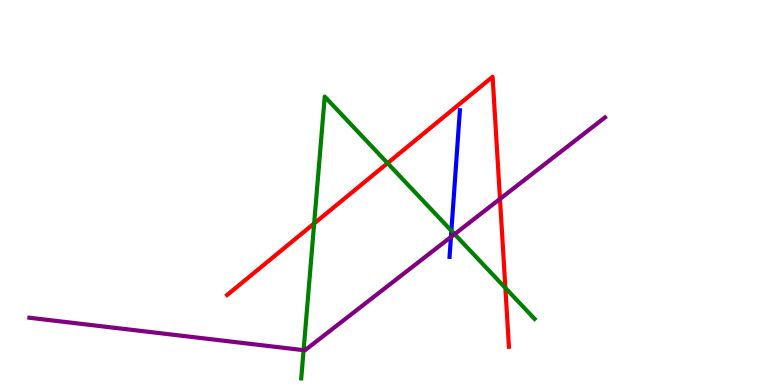[{'lines': ['blue', 'red'], 'intersections': []}, {'lines': ['green', 'red'], 'intersections': [{'x': 4.05, 'y': 4.2}, {'x': 5.0, 'y': 5.76}, {'x': 6.52, 'y': 2.52}]}, {'lines': ['purple', 'red'], 'intersections': [{'x': 6.45, 'y': 4.83}]}, {'lines': ['blue', 'green'], 'intersections': [{'x': 5.82, 'y': 4.01}]}, {'lines': ['blue', 'purple'], 'intersections': [{'x': 5.82, 'y': 3.84}]}, {'lines': ['green', 'purple'], 'intersections': [{'x': 3.92, 'y': 0.905}, {'x': 5.87, 'y': 3.92}]}]